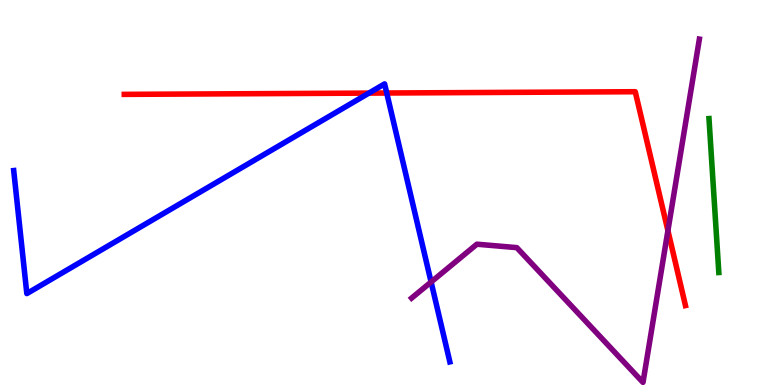[{'lines': ['blue', 'red'], 'intersections': [{'x': 4.76, 'y': 7.58}, {'x': 4.99, 'y': 7.58}]}, {'lines': ['green', 'red'], 'intersections': []}, {'lines': ['purple', 'red'], 'intersections': [{'x': 8.62, 'y': 4.01}]}, {'lines': ['blue', 'green'], 'intersections': []}, {'lines': ['blue', 'purple'], 'intersections': [{'x': 5.56, 'y': 2.68}]}, {'lines': ['green', 'purple'], 'intersections': []}]